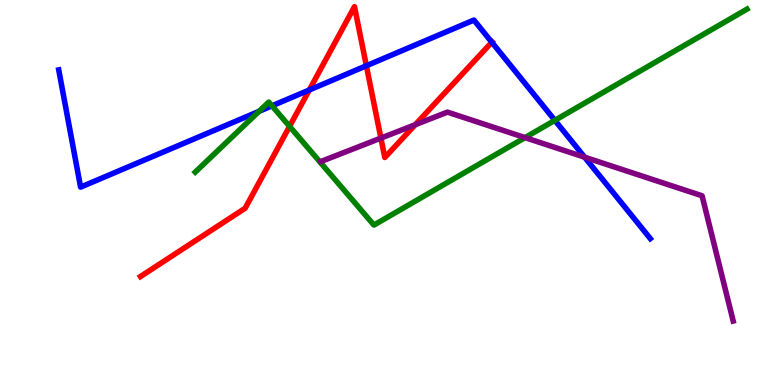[{'lines': ['blue', 'red'], 'intersections': [{'x': 3.99, 'y': 7.66}, {'x': 4.73, 'y': 8.29}, {'x': 6.35, 'y': 8.9}]}, {'lines': ['green', 'red'], 'intersections': [{'x': 3.74, 'y': 6.72}]}, {'lines': ['purple', 'red'], 'intersections': [{'x': 4.91, 'y': 6.41}, {'x': 5.36, 'y': 6.76}]}, {'lines': ['blue', 'green'], 'intersections': [{'x': 3.34, 'y': 7.11}, {'x': 3.51, 'y': 7.25}, {'x': 7.16, 'y': 6.87}]}, {'lines': ['blue', 'purple'], 'intersections': [{'x': 7.54, 'y': 5.92}]}, {'lines': ['green', 'purple'], 'intersections': [{'x': 6.77, 'y': 6.43}]}]